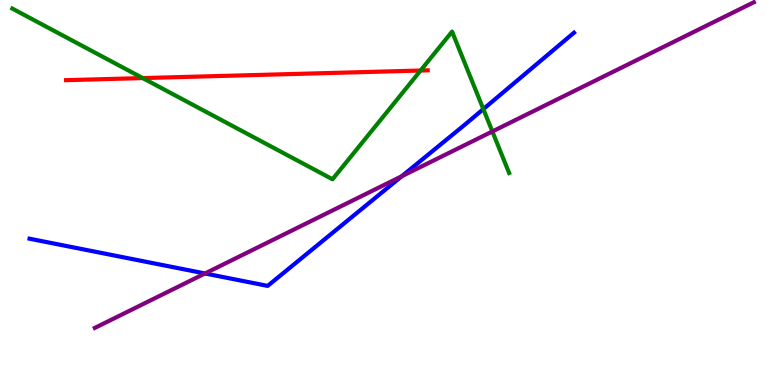[{'lines': ['blue', 'red'], 'intersections': []}, {'lines': ['green', 'red'], 'intersections': [{'x': 1.84, 'y': 7.97}, {'x': 5.43, 'y': 8.17}]}, {'lines': ['purple', 'red'], 'intersections': []}, {'lines': ['blue', 'green'], 'intersections': [{'x': 6.24, 'y': 7.17}]}, {'lines': ['blue', 'purple'], 'intersections': [{'x': 2.65, 'y': 2.9}, {'x': 5.18, 'y': 5.42}]}, {'lines': ['green', 'purple'], 'intersections': [{'x': 6.35, 'y': 6.59}]}]